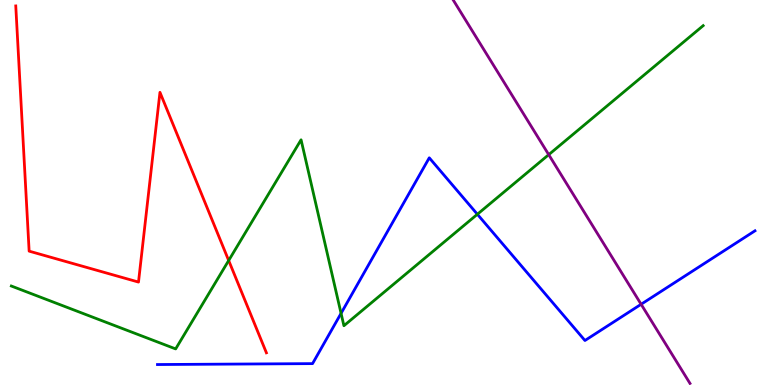[{'lines': ['blue', 'red'], 'intersections': []}, {'lines': ['green', 'red'], 'intersections': [{'x': 2.95, 'y': 3.23}]}, {'lines': ['purple', 'red'], 'intersections': []}, {'lines': ['blue', 'green'], 'intersections': [{'x': 4.4, 'y': 1.86}, {'x': 6.16, 'y': 4.43}]}, {'lines': ['blue', 'purple'], 'intersections': [{'x': 8.27, 'y': 2.1}]}, {'lines': ['green', 'purple'], 'intersections': [{'x': 7.08, 'y': 5.98}]}]